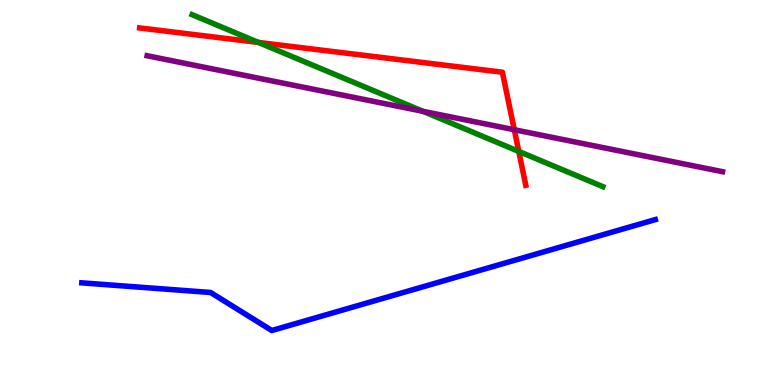[{'lines': ['blue', 'red'], 'intersections': []}, {'lines': ['green', 'red'], 'intersections': [{'x': 3.33, 'y': 8.9}, {'x': 6.69, 'y': 6.07}]}, {'lines': ['purple', 'red'], 'intersections': [{'x': 6.64, 'y': 6.63}]}, {'lines': ['blue', 'green'], 'intersections': []}, {'lines': ['blue', 'purple'], 'intersections': []}, {'lines': ['green', 'purple'], 'intersections': [{'x': 5.46, 'y': 7.11}]}]